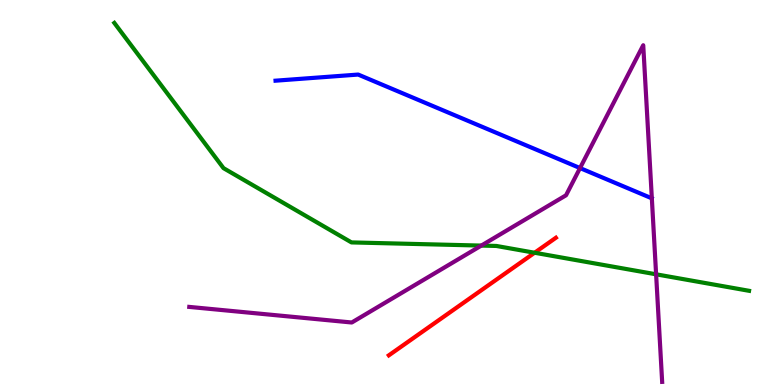[{'lines': ['blue', 'red'], 'intersections': []}, {'lines': ['green', 'red'], 'intersections': [{'x': 6.9, 'y': 3.44}]}, {'lines': ['purple', 'red'], 'intersections': []}, {'lines': ['blue', 'green'], 'intersections': []}, {'lines': ['blue', 'purple'], 'intersections': [{'x': 7.48, 'y': 5.63}]}, {'lines': ['green', 'purple'], 'intersections': [{'x': 6.21, 'y': 3.62}, {'x': 8.47, 'y': 2.88}]}]